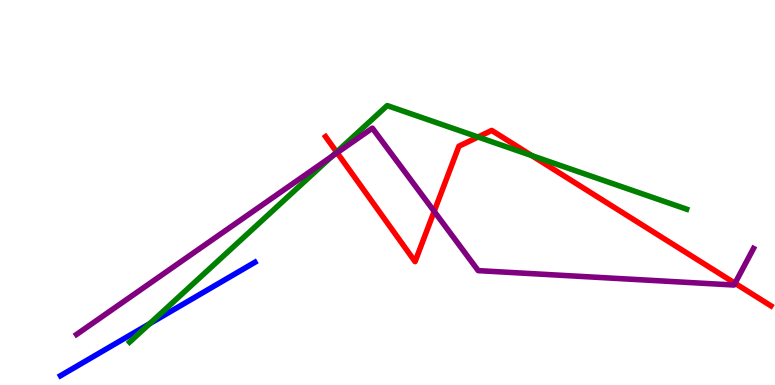[{'lines': ['blue', 'red'], 'intersections': []}, {'lines': ['green', 'red'], 'intersections': [{'x': 4.34, 'y': 6.05}, {'x': 6.17, 'y': 6.44}, {'x': 6.86, 'y': 5.96}]}, {'lines': ['purple', 'red'], 'intersections': [{'x': 4.35, 'y': 6.03}, {'x': 5.6, 'y': 4.51}, {'x': 9.48, 'y': 2.64}]}, {'lines': ['blue', 'green'], 'intersections': [{'x': 1.93, 'y': 1.59}]}, {'lines': ['blue', 'purple'], 'intersections': []}, {'lines': ['green', 'purple'], 'intersections': [{'x': 4.28, 'y': 5.94}]}]